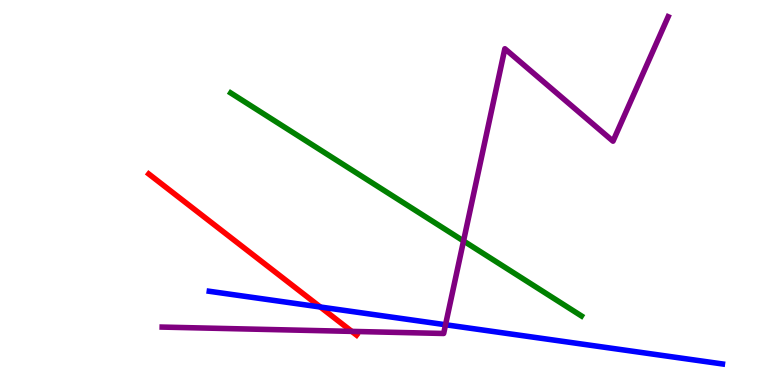[{'lines': ['blue', 'red'], 'intersections': [{'x': 4.13, 'y': 2.03}]}, {'lines': ['green', 'red'], 'intersections': []}, {'lines': ['purple', 'red'], 'intersections': [{'x': 4.54, 'y': 1.39}]}, {'lines': ['blue', 'green'], 'intersections': []}, {'lines': ['blue', 'purple'], 'intersections': [{'x': 5.75, 'y': 1.57}]}, {'lines': ['green', 'purple'], 'intersections': [{'x': 5.98, 'y': 3.74}]}]